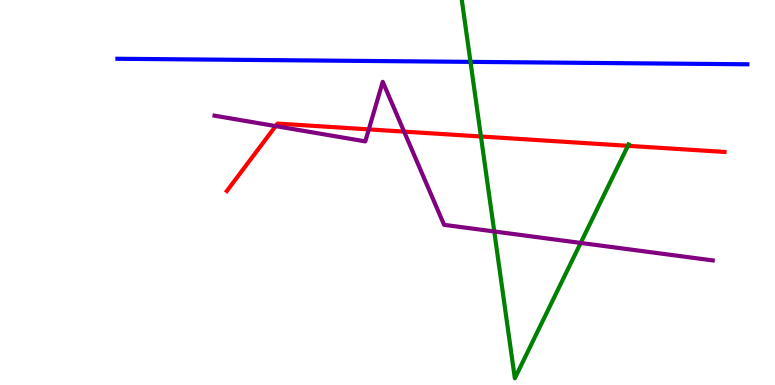[{'lines': ['blue', 'red'], 'intersections': []}, {'lines': ['green', 'red'], 'intersections': [{'x': 6.21, 'y': 6.45}, {'x': 8.1, 'y': 6.21}]}, {'lines': ['purple', 'red'], 'intersections': [{'x': 3.56, 'y': 6.72}, {'x': 4.76, 'y': 6.64}, {'x': 5.21, 'y': 6.58}]}, {'lines': ['blue', 'green'], 'intersections': [{'x': 6.07, 'y': 8.39}]}, {'lines': ['blue', 'purple'], 'intersections': []}, {'lines': ['green', 'purple'], 'intersections': [{'x': 6.38, 'y': 3.99}, {'x': 7.49, 'y': 3.69}]}]